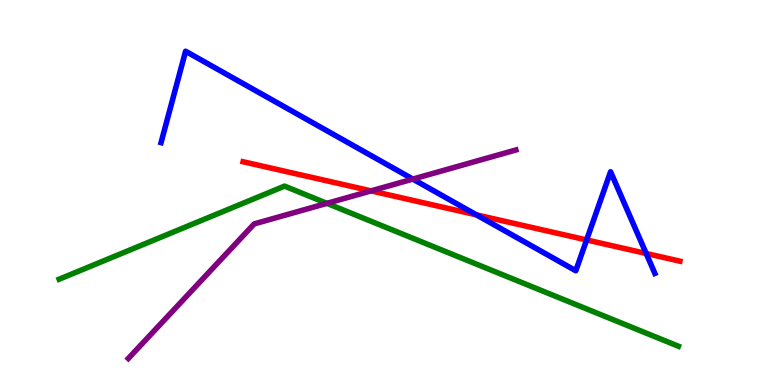[{'lines': ['blue', 'red'], 'intersections': [{'x': 6.15, 'y': 4.42}, {'x': 7.57, 'y': 3.77}, {'x': 8.34, 'y': 3.42}]}, {'lines': ['green', 'red'], 'intersections': []}, {'lines': ['purple', 'red'], 'intersections': [{'x': 4.79, 'y': 5.04}]}, {'lines': ['blue', 'green'], 'intersections': []}, {'lines': ['blue', 'purple'], 'intersections': [{'x': 5.33, 'y': 5.35}]}, {'lines': ['green', 'purple'], 'intersections': [{'x': 4.22, 'y': 4.72}]}]